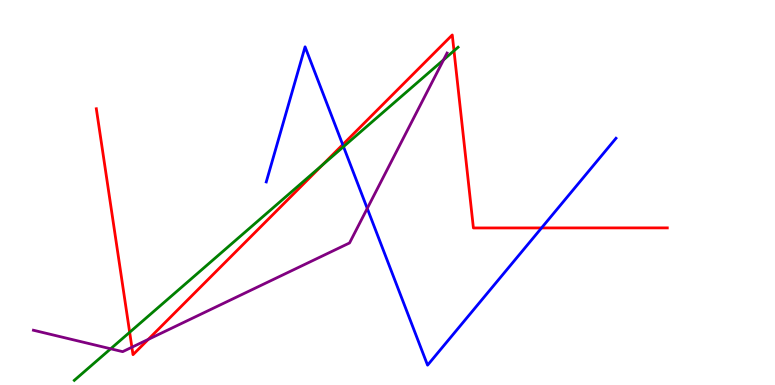[{'lines': ['blue', 'red'], 'intersections': [{'x': 4.42, 'y': 6.24}, {'x': 6.99, 'y': 4.08}]}, {'lines': ['green', 'red'], 'intersections': [{'x': 1.67, 'y': 1.37}, {'x': 4.16, 'y': 5.72}, {'x': 5.86, 'y': 8.68}]}, {'lines': ['purple', 'red'], 'intersections': [{'x': 1.7, 'y': 0.981}, {'x': 1.91, 'y': 1.18}]}, {'lines': ['blue', 'green'], 'intersections': [{'x': 4.43, 'y': 6.19}]}, {'lines': ['blue', 'purple'], 'intersections': [{'x': 4.74, 'y': 4.59}]}, {'lines': ['green', 'purple'], 'intersections': [{'x': 1.43, 'y': 0.941}, {'x': 5.72, 'y': 8.45}]}]